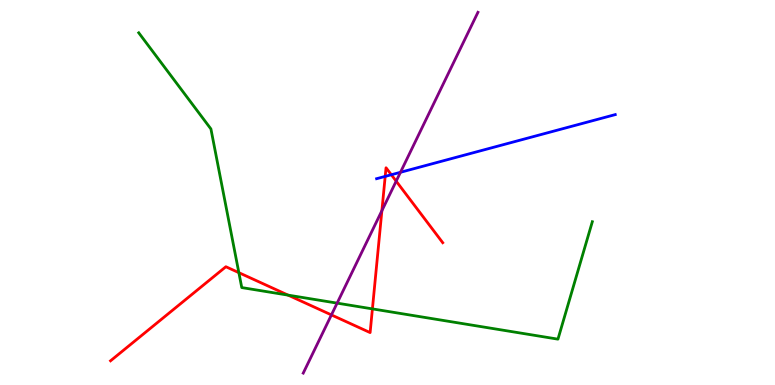[{'lines': ['blue', 'red'], 'intersections': [{'x': 4.97, 'y': 5.42}, {'x': 5.05, 'y': 5.46}]}, {'lines': ['green', 'red'], 'intersections': [{'x': 3.08, 'y': 2.92}, {'x': 3.72, 'y': 2.33}, {'x': 4.81, 'y': 1.98}]}, {'lines': ['purple', 'red'], 'intersections': [{'x': 4.28, 'y': 1.82}, {'x': 4.93, 'y': 4.53}, {'x': 5.11, 'y': 5.29}]}, {'lines': ['blue', 'green'], 'intersections': []}, {'lines': ['blue', 'purple'], 'intersections': [{'x': 5.17, 'y': 5.52}]}, {'lines': ['green', 'purple'], 'intersections': [{'x': 4.35, 'y': 2.13}]}]